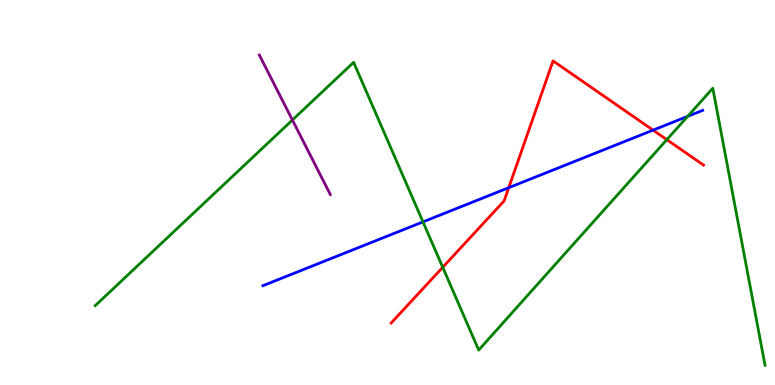[{'lines': ['blue', 'red'], 'intersections': [{'x': 6.56, 'y': 5.12}, {'x': 8.43, 'y': 6.62}]}, {'lines': ['green', 'red'], 'intersections': [{'x': 5.71, 'y': 3.06}, {'x': 8.6, 'y': 6.37}]}, {'lines': ['purple', 'red'], 'intersections': []}, {'lines': ['blue', 'green'], 'intersections': [{'x': 5.46, 'y': 4.24}, {'x': 8.87, 'y': 6.98}]}, {'lines': ['blue', 'purple'], 'intersections': []}, {'lines': ['green', 'purple'], 'intersections': [{'x': 3.77, 'y': 6.88}]}]